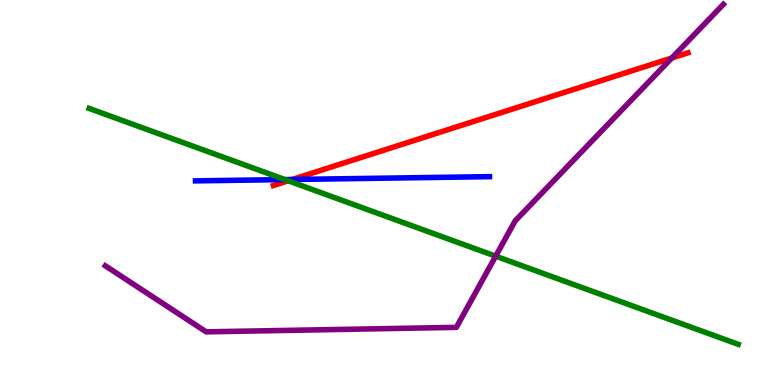[{'lines': ['blue', 'red'], 'intersections': [{'x': 3.77, 'y': 5.34}]}, {'lines': ['green', 'red'], 'intersections': [{'x': 3.72, 'y': 5.3}]}, {'lines': ['purple', 'red'], 'intersections': [{'x': 8.67, 'y': 8.49}]}, {'lines': ['blue', 'green'], 'intersections': [{'x': 3.68, 'y': 5.34}]}, {'lines': ['blue', 'purple'], 'intersections': []}, {'lines': ['green', 'purple'], 'intersections': [{'x': 6.4, 'y': 3.35}]}]